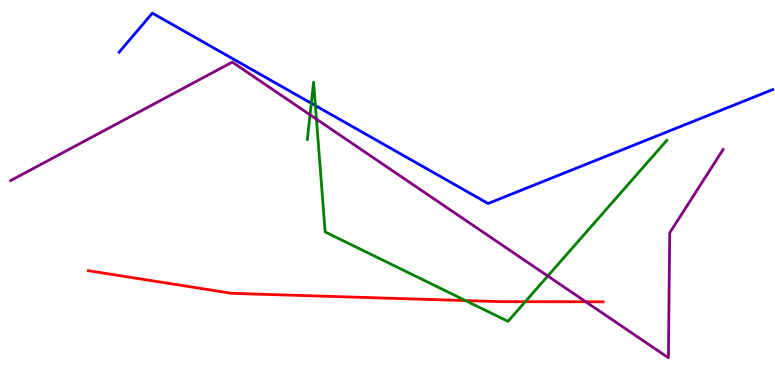[{'lines': ['blue', 'red'], 'intersections': []}, {'lines': ['green', 'red'], 'intersections': [{'x': 6.01, 'y': 2.19}, {'x': 6.78, 'y': 2.16}]}, {'lines': ['purple', 'red'], 'intersections': [{'x': 7.56, 'y': 2.16}]}, {'lines': ['blue', 'green'], 'intersections': [{'x': 4.02, 'y': 7.32}, {'x': 4.07, 'y': 7.26}]}, {'lines': ['blue', 'purple'], 'intersections': []}, {'lines': ['green', 'purple'], 'intersections': [{'x': 4.0, 'y': 7.02}, {'x': 4.08, 'y': 6.9}, {'x': 7.07, 'y': 2.83}]}]